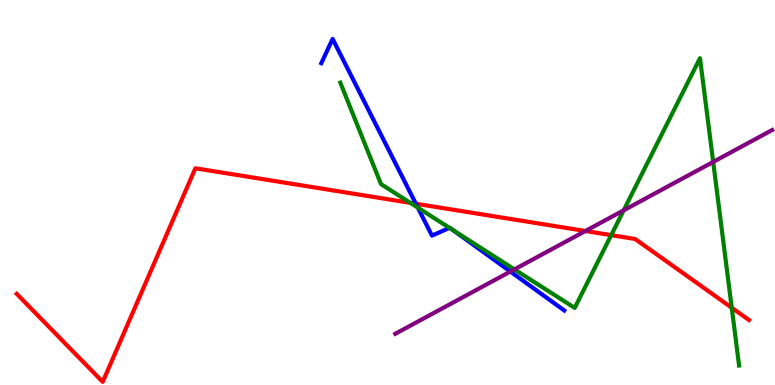[{'lines': ['blue', 'red'], 'intersections': [{'x': 5.37, 'y': 4.71}]}, {'lines': ['green', 'red'], 'intersections': [{'x': 5.29, 'y': 4.73}, {'x': 7.89, 'y': 3.89}, {'x': 9.44, 'y': 2.01}]}, {'lines': ['purple', 'red'], 'intersections': [{'x': 7.55, 'y': 4.0}]}, {'lines': ['blue', 'green'], 'intersections': [{'x': 5.39, 'y': 4.61}, {'x': 5.8, 'y': 4.08}, {'x': 5.84, 'y': 4.02}]}, {'lines': ['blue', 'purple'], 'intersections': [{'x': 6.59, 'y': 2.95}]}, {'lines': ['green', 'purple'], 'intersections': [{'x': 6.64, 'y': 3.0}, {'x': 8.05, 'y': 4.54}, {'x': 9.2, 'y': 5.79}]}]